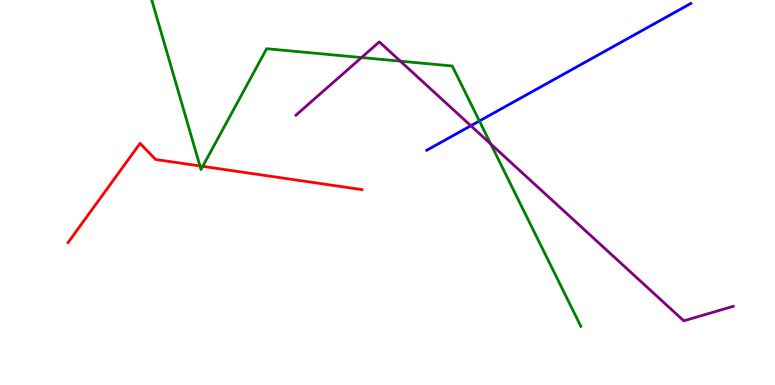[{'lines': ['blue', 'red'], 'intersections': []}, {'lines': ['green', 'red'], 'intersections': [{'x': 2.58, 'y': 5.69}, {'x': 2.62, 'y': 5.68}]}, {'lines': ['purple', 'red'], 'intersections': []}, {'lines': ['blue', 'green'], 'intersections': [{'x': 6.19, 'y': 6.86}]}, {'lines': ['blue', 'purple'], 'intersections': [{'x': 6.08, 'y': 6.73}]}, {'lines': ['green', 'purple'], 'intersections': [{'x': 4.66, 'y': 8.51}, {'x': 5.17, 'y': 8.41}, {'x': 6.33, 'y': 6.26}]}]